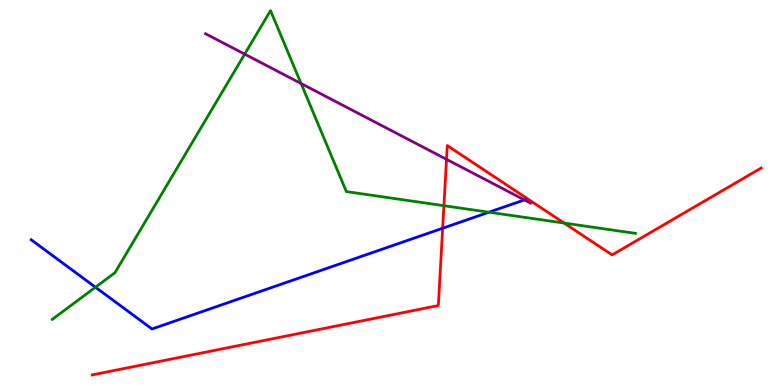[{'lines': ['blue', 'red'], 'intersections': [{'x': 5.71, 'y': 4.07}]}, {'lines': ['green', 'red'], 'intersections': [{'x': 5.73, 'y': 4.66}, {'x': 7.28, 'y': 4.21}]}, {'lines': ['purple', 'red'], 'intersections': [{'x': 5.76, 'y': 5.86}]}, {'lines': ['blue', 'green'], 'intersections': [{'x': 1.23, 'y': 2.54}, {'x': 6.31, 'y': 4.49}]}, {'lines': ['blue', 'purple'], 'intersections': [{'x': 6.77, 'y': 4.81}]}, {'lines': ['green', 'purple'], 'intersections': [{'x': 3.16, 'y': 8.59}, {'x': 3.89, 'y': 7.83}]}]